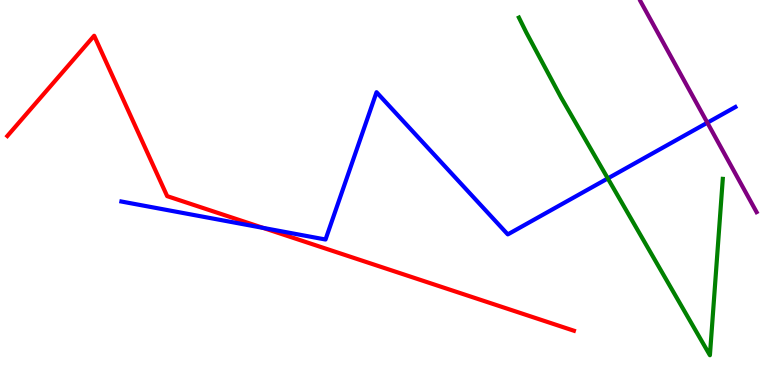[{'lines': ['blue', 'red'], 'intersections': [{'x': 3.4, 'y': 4.08}]}, {'lines': ['green', 'red'], 'intersections': []}, {'lines': ['purple', 'red'], 'intersections': []}, {'lines': ['blue', 'green'], 'intersections': [{'x': 7.84, 'y': 5.37}]}, {'lines': ['blue', 'purple'], 'intersections': [{'x': 9.13, 'y': 6.81}]}, {'lines': ['green', 'purple'], 'intersections': []}]